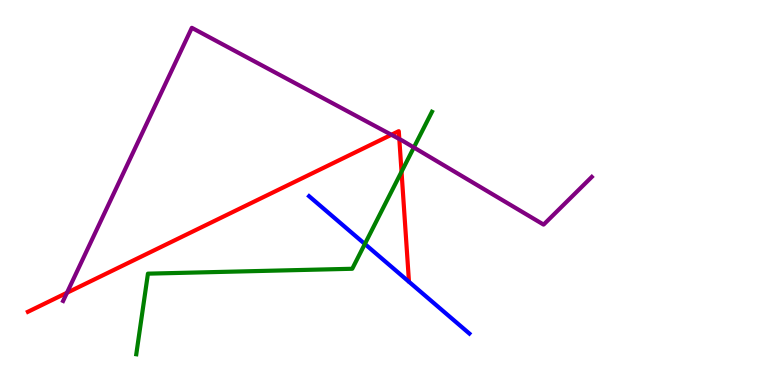[{'lines': ['blue', 'red'], 'intersections': []}, {'lines': ['green', 'red'], 'intersections': [{'x': 5.18, 'y': 5.54}]}, {'lines': ['purple', 'red'], 'intersections': [{'x': 0.864, 'y': 2.4}, {'x': 5.05, 'y': 6.5}, {'x': 5.15, 'y': 6.39}]}, {'lines': ['blue', 'green'], 'intersections': [{'x': 4.71, 'y': 3.66}]}, {'lines': ['blue', 'purple'], 'intersections': []}, {'lines': ['green', 'purple'], 'intersections': [{'x': 5.34, 'y': 6.17}]}]